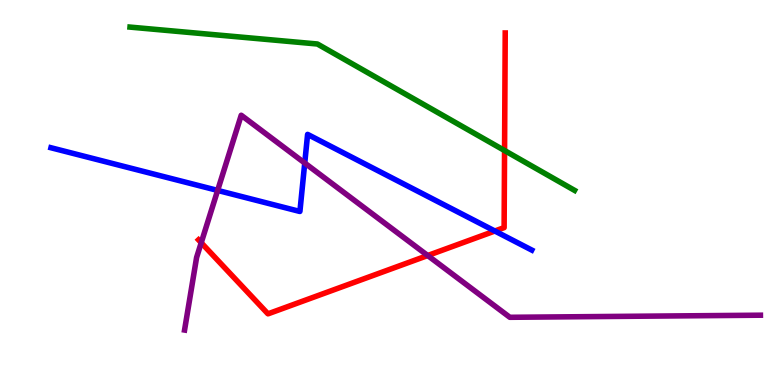[{'lines': ['blue', 'red'], 'intersections': [{'x': 6.39, 'y': 4.0}]}, {'lines': ['green', 'red'], 'intersections': [{'x': 6.51, 'y': 6.09}]}, {'lines': ['purple', 'red'], 'intersections': [{'x': 2.6, 'y': 3.7}, {'x': 5.52, 'y': 3.36}]}, {'lines': ['blue', 'green'], 'intersections': []}, {'lines': ['blue', 'purple'], 'intersections': [{'x': 2.81, 'y': 5.05}, {'x': 3.93, 'y': 5.77}]}, {'lines': ['green', 'purple'], 'intersections': []}]